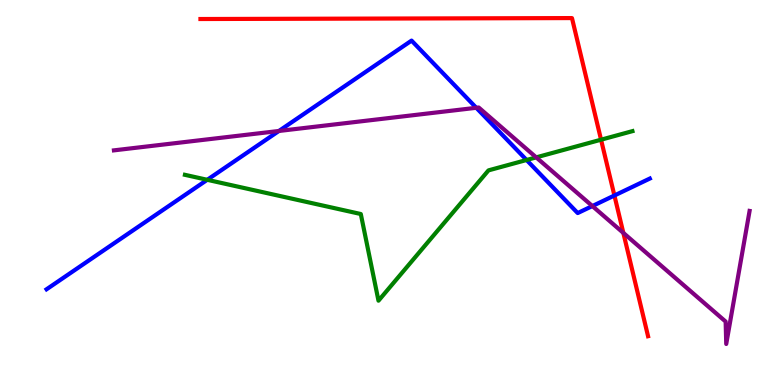[{'lines': ['blue', 'red'], 'intersections': [{'x': 7.93, 'y': 4.92}]}, {'lines': ['green', 'red'], 'intersections': [{'x': 7.76, 'y': 6.37}]}, {'lines': ['purple', 'red'], 'intersections': [{'x': 8.04, 'y': 3.95}]}, {'lines': ['blue', 'green'], 'intersections': [{'x': 2.67, 'y': 5.33}, {'x': 6.79, 'y': 5.84}]}, {'lines': ['blue', 'purple'], 'intersections': [{'x': 3.6, 'y': 6.6}, {'x': 6.15, 'y': 7.2}, {'x': 7.64, 'y': 4.65}]}, {'lines': ['green', 'purple'], 'intersections': [{'x': 6.92, 'y': 5.91}]}]